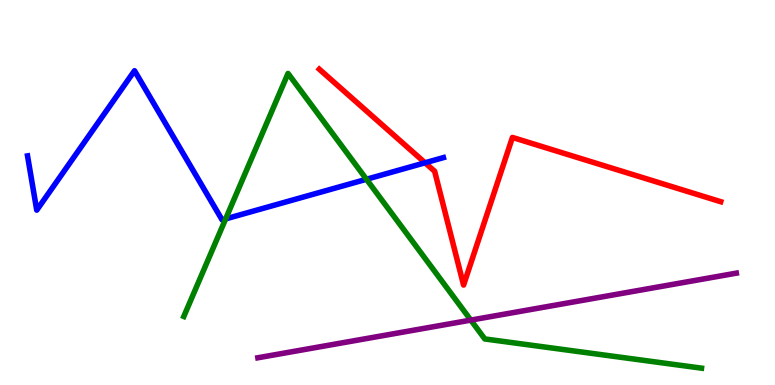[{'lines': ['blue', 'red'], 'intersections': [{'x': 5.48, 'y': 5.77}]}, {'lines': ['green', 'red'], 'intersections': []}, {'lines': ['purple', 'red'], 'intersections': []}, {'lines': ['blue', 'green'], 'intersections': [{'x': 2.91, 'y': 4.31}, {'x': 4.73, 'y': 5.34}]}, {'lines': ['blue', 'purple'], 'intersections': []}, {'lines': ['green', 'purple'], 'intersections': [{'x': 6.08, 'y': 1.69}]}]